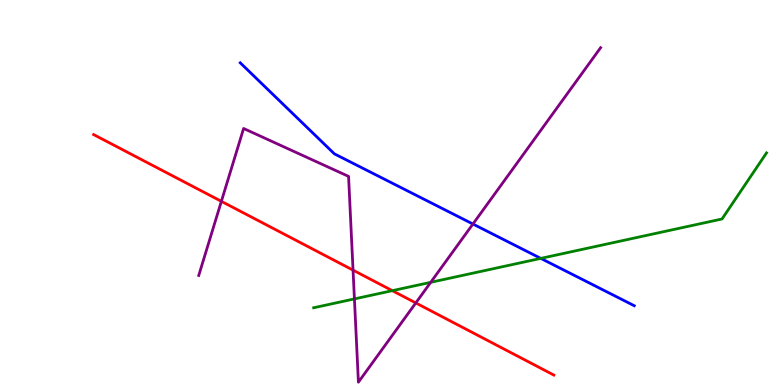[{'lines': ['blue', 'red'], 'intersections': []}, {'lines': ['green', 'red'], 'intersections': [{'x': 5.06, 'y': 2.45}]}, {'lines': ['purple', 'red'], 'intersections': [{'x': 2.86, 'y': 4.77}, {'x': 4.56, 'y': 2.98}, {'x': 5.37, 'y': 2.13}]}, {'lines': ['blue', 'green'], 'intersections': [{'x': 6.98, 'y': 3.29}]}, {'lines': ['blue', 'purple'], 'intersections': [{'x': 6.1, 'y': 4.18}]}, {'lines': ['green', 'purple'], 'intersections': [{'x': 4.57, 'y': 2.24}, {'x': 5.56, 'y': 2.67}]}]